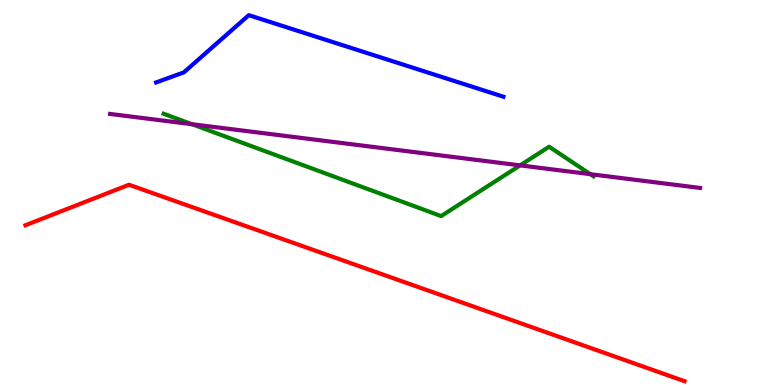[{'lines': ['blue', 'red'], 'intersections': []}, {'lines': ['green', 'red'], 'intersections': []}, {'lines': ['purple', 'red'], 'intersections': []}, {'lines': ['blue', 'green'], 'intersections': []}, {'lines': ['blue', 'purple'], 'intersections': []}, {'lines': ['green', 'purple'], 'intersections': [{'x': 2.48, 'y': 6.77}, {'x': 6.71, 'y': 5.7}, {'x': 7.62, 'y': 5.48}]}]